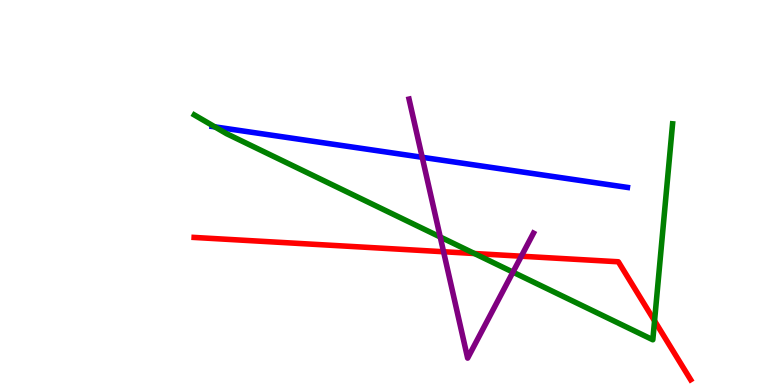[{'lines': ['blue', 'red'], 'intersections': []}, {'lines': ['green', 'red'], 'intersections': [{'x': 6.12, 'y': 3.42}, {'x': 8.45, 'y': 1.67}]}, {'lines': ['purple', 'red'], 'intersections': [{'x': 5.72, 'y': 3.46}, {'x': 6.73, 'y': 3.35}]}, {'lines': ['blue', 'green'], 'intersections': [{'x': 2.77, 'y': 6.7}]}, {'lines': ['blue', 'purple'], 'intersections': [{'x': 5.45, 'y': 5.91}]}, {'lines': ['green', 'purple'], 'intersections': [{'x': 5.68, 'y': 3.84}, {'x': 6.62, 'y': 2.93}]}]